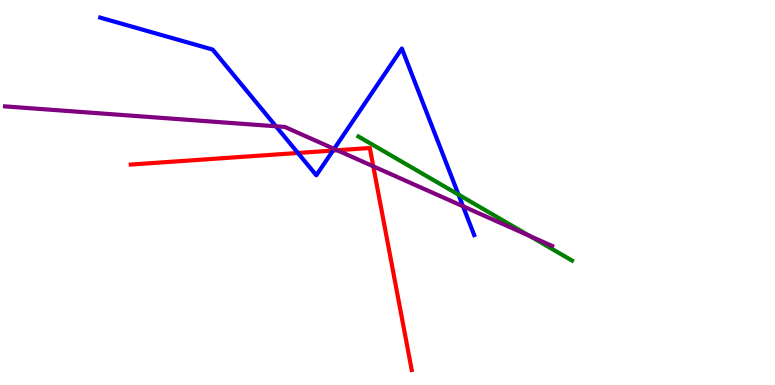[{'lines': ['blue', 'red'], 'intersections': [{'x': 3.84, 'y': 6.03}, {'x': 4.3, 'y': 6.09}]}, {'lines': ['green', 'red'], 'intersections': []}, {'lines': ['purple', 'red'], 'intersections': [{'x': 4.35, 'y': 6.1}, {'x': 4.82, 'y': 5.68}]}, {'lines': ['blue', 'green'], 'intersections': [{'x': 5.92, 'y': 4.94}]}, {'lines': ['blue', 'purple'], 'intersections': [{'x': 3.56, 'y': 6.72}, {'x': 4.31, 'y': 6.13}, {'x': 5.97, 'y': 4.64}]}, {'lines': ['green', 'purple'], 'intersections': [{'x': 6.83, 'y': 3.87}]}]